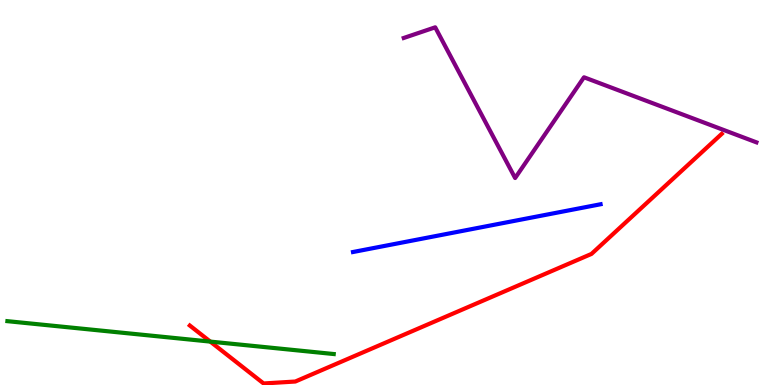[{'lines': ['blue', 'red'], 'intersections': []}, {'lines': ['green', 'red'], 'intersections': [{'x': 2.71, 'y': 1.13}]}, {'lines': ['purple', 'red'], 'intersections': []}, {'lines': ['blue', 'green'], 'intersections': []}, {'lines': ['blue', 'purple'], 'intersections': []}, {'lines': ['green', 'purple'], 'intersections': []}]